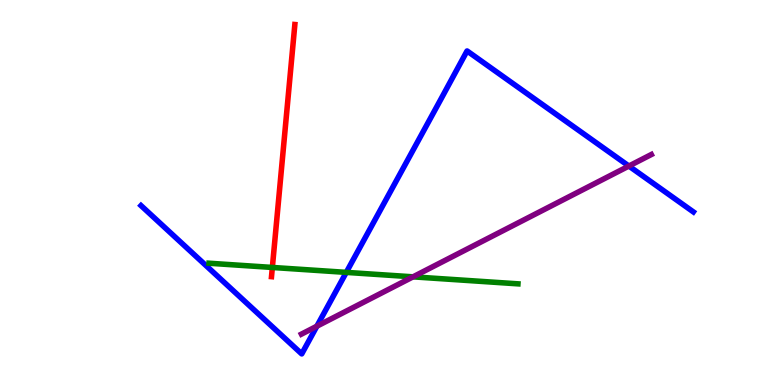[{'lines': ['blue', 'red'], 'intersections': []}, {'lines': ['green', 'red'], 'intersections': [{'x': 3.51, 'y': 3.05}]}, {'lines': ['purple', 'red'], 'intersections': []}, {'lines': ['blue', 'green'], 'intersections': [{'x': 4.47, 'y': 2.93}]}, {'lines': ['blue', 'purple'], 'intersections': [{'x': 4.09, 'y': 1.53}, {'x': 8.11, 'y': 5.69}]}, {'lines': ['green', 'purple'], 'intersections': [{'x': 5.33, 'y': 2.81}]}]